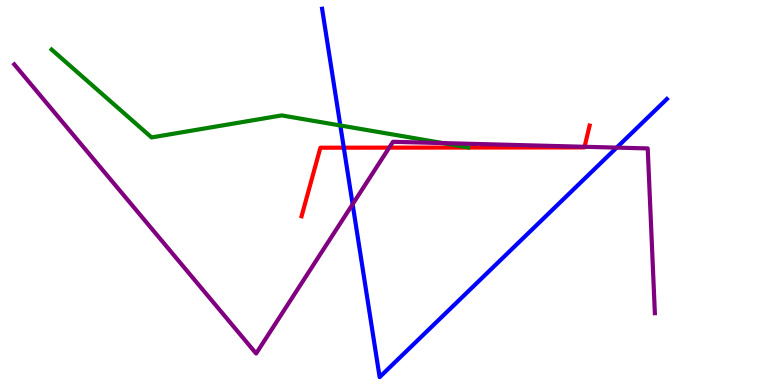[{'lines': ['blue', 'red'], 'intersections': [{'x': 4.44, 'y': 6.16}]}, {'lines': ['green', 'red'], 'intersections': []}, {'lines': ['purple', 'red'], 'intersections': [{'x': 5.02, 'y': 6.17}, {'x': 7.54, 'y': 6.19}]}, {'lines': ['blue', 'green'], 'intersections': [{'x': 4.39, 'y': 6.74}]}, {'lines': ['blue', 'purple'], 'intersections': [{'x': 4.55, 'y': 4.7}, {'x': 7.96, 'y': 6.17}]}, {'lines': ['green', 'purple'], 'intersections': [{'x': 5.72, 'y': 6.28}]}]